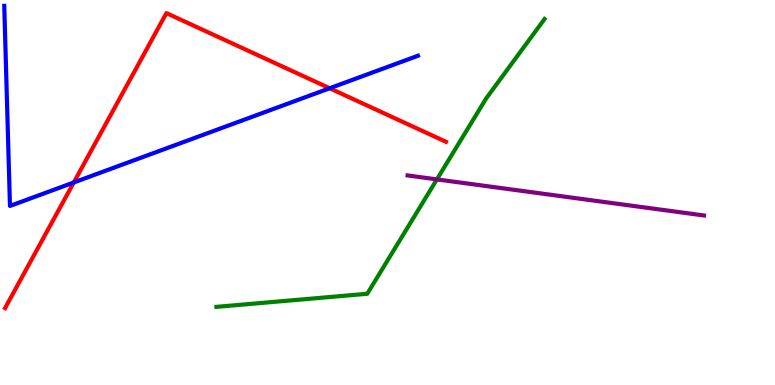[{'lines': ['blue', 'red'], 'intersections': [{'x': 0.952, 'y': 5.26}, {'x': 4.25, 'y': 7.71}]}, {'lines': ['green', 'red'], 'intersections': []}, {'lines': ['purple', 'red'], 'intersections': []}, {'lines': ['blue', 'green'], 'intersections': []}, {'lines': ['blue', 'purple'], 'intersections': []}, {'lines': ['green', 'purple'], 'intersections': [{'x': 5.64, 'y': 5.34}]}]